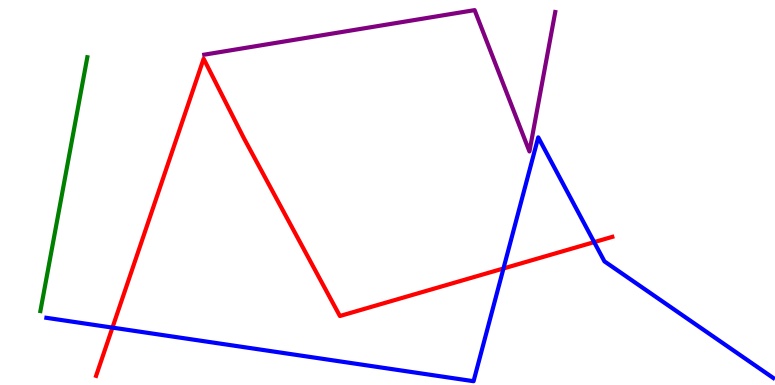[{'lines': ['blue', 'red'], 'intersections': [{'x': 1.45, 'y': 1.49}, {'x': 6.5, 'y': 3.03}, {'x': 7.67, 'y': 3.71}]}, {'lines': ['green', 'red'], 'intersections': []}, {'lines': ['purple', 'red'], 'intersections': []}, {'lines': ['blue', 'green'], 'intersections': []}, {'lines': ['blue', 'purple'], 'intersections': []}, {'lines': ['green', 'purple'], 'intersections': []}]